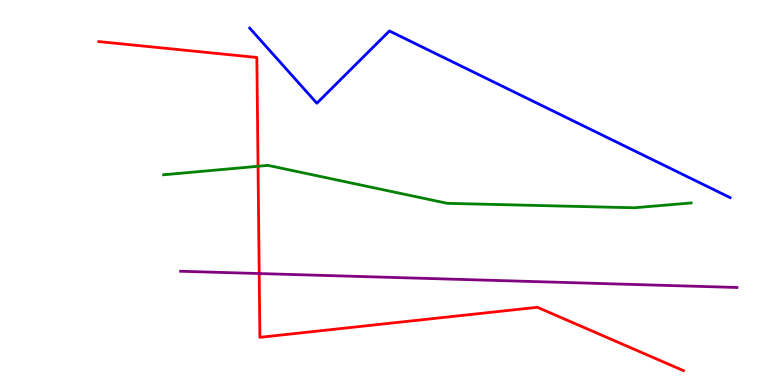[{'lines': ['blue', 'red'], 'intersections': []}, {'lines': ['green', 'red'], 'intersections': [{'x': 3.33, 'y': 5.68}]}, {'lines': ['purple', 'red'], 'intersections': [{'x': 3.34, 'y': 2.89}]}, {'lines': ['blue', 'green'], 'intersections': []}, {'lines': ['blue', 'purple'], 'intersections': []}, {'lines': ['green', 'purple'], 'intersections': []}]